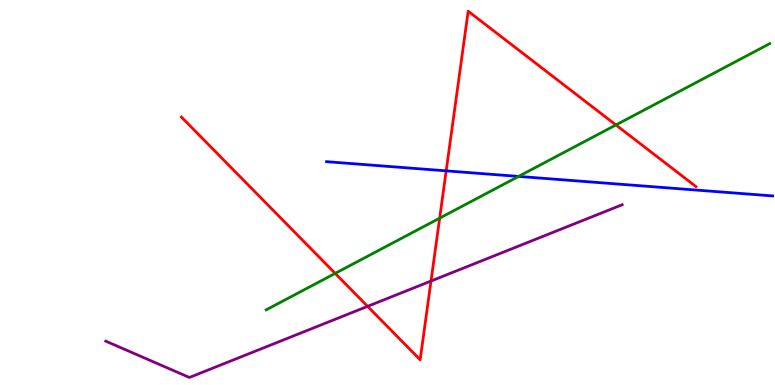[{'lines': ['blue', 'red'], 'intersections': [{'x': 5.76, 'y': 5.56}]}, {'lines': ['green', 'red'], 'intersections': [{'x': 4.32, 'y': 2.9}, {'x': 5.67, 'y': 4.33}, {'x': 7.95, 'y': 6.75}]}, {'lines': ['purple', 'red'], 'intersections': [{'x': 4.74, 'y': 2.04}, {'x': 5.56, 'y': 2.7}]}, {'lines': ['blue', 'green'], 'intersections': [{'x': 6.69, 'y': 5.42}]}, {'lines': ['blue', 'purple'], 'intersections': []}, {'lines': ['green', 'purple'], 'intersections': []}]